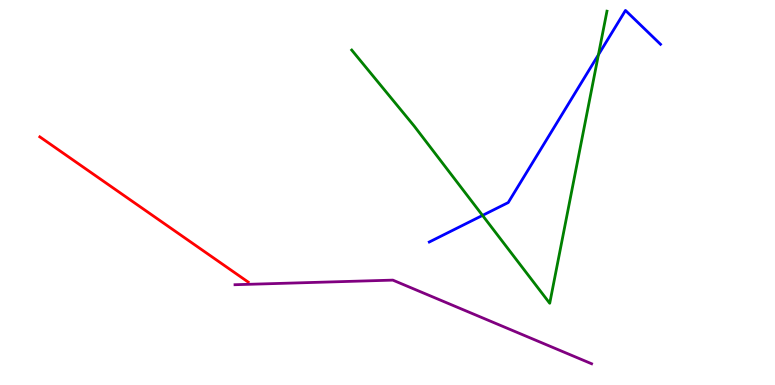[{'lines': ['blue', 'red'], 'intersections': []}, {'lines': ['green', 'red'], 'intersections': []}, {'lines': ['purple', 'red'], 'intersections': []}, {'lines': ['blue', 'green'], 'intersections': [{'x': 6.23, 'y': 4.41}, {'x': 7.72, 'y': 8.58}]}, {'lines': ['blue', 'purple'], 'intersections': []}, {'lines': ['green', 'purple'], 'intersections': []}]